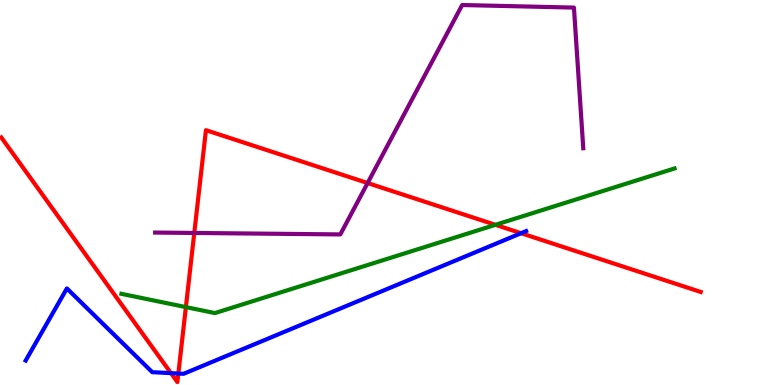[{'lines': ['blue', 'red'], 'intersections': [{'x': 2.21, 'y': 0.308}, {'x': 2.3, 'y': 0.298}, {'x': 6.72, 'y': 3.94}]}, {'lines': ['green', 'red'], 'intersections': [{'x': 2.4, 'y': 2.02}, {'x': 6.39, 'y': 4.16}]}, {'lines': ['purple', 'red'], 'intersections': [{'x': 2.51, 'y': 3.95}, {'x': 4.74, 'y': 5.25}]}, {'lines': ['blue', 'green'], 'intersections': []}, {'lines': ['blue', 'purple'], 'intersections': []}, {'lines': ['green', 'purple'], 'intersections': []}]